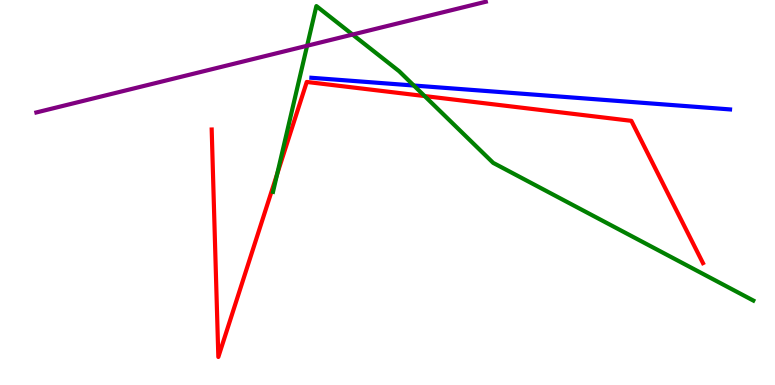[{'lines': ['blue', 'red'], 'intersections': []}, {'lines': ['green', 'red'], 'intersections': [{'x': 3.58, 'y': 5.48}, {'x': 5.48, 'y': 7.5}]}, {'lines': ['purple', 'red'], 'intersections': []}, {'lines': ['blue', 'green'], 'intersections': [{'x': 5.34, 'y': 7.78}]}, {'lines': ['blue', 'purple'], 'intersections': []}, {'lines': ['green', 'purple'], 'intersections': [{'x': 3.96, 'y': 8.81}, {'x': 4.55, 'y': 9.1}]}]